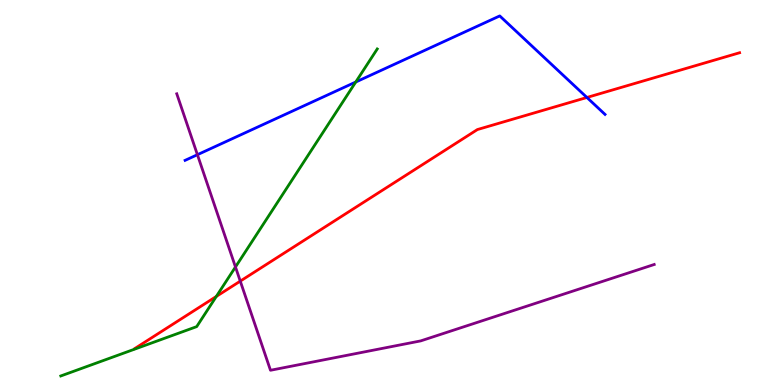[{'lines': ['blue', 'red'], 'intersections': [{'x': 7.57, 'y': 7.47}]}, {'lines': ['green', 'red'], 'intersections': [{'x': 2.79, 'y': 2.3}]}, {'lines': ['purple', 'red'], 'intersections': [{'x': 3.1, 'y': 2.7}]}, {'lines': ['blue', 'green'], 'intersections': [{'x': 4.59, 'y': 7.87}]}, {'lines': ['blue', 'purple'], 'intersections': [{'x': 2.55, 'y': 5.98}]}, {'lines': ['green', 'purple'], 'intersections': [{'x': 3.04, 'y': 3.07}]}]